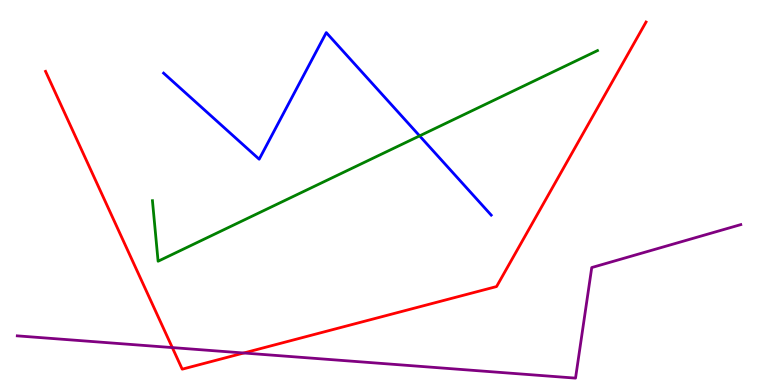[{'lines': ['blue', 'red'], 'intersections': []}, {'lines': ['green', 'red'], 'intersections': []}, {'lines': ['purple', 'red'], 'intersections': [{'x': 2.22, 'y': 0.972}, {'x': 3.15, 'y': 0.831}]}, {'lines': ['blue', 'green'], 'intersections': [{'x': 5.41, 'y': 6.47}]}, {'lines': ['blue', 'purple'], 'intersections': []}, {'lines': ['green', 'purple'], 'intersections': []}]